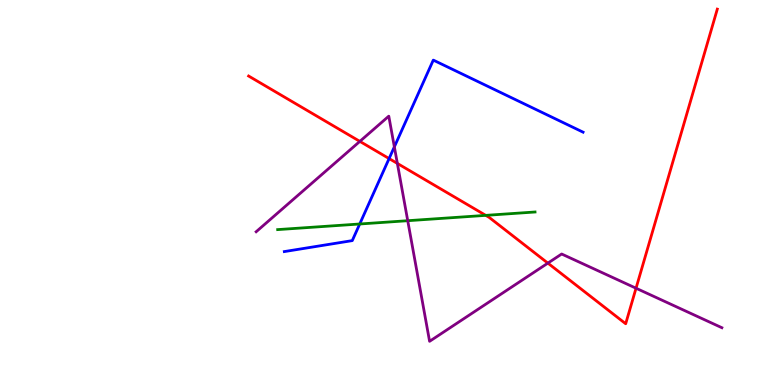[{'lines': ['blue', 'red'], 'intersections': [{'x': 5.02, 'y': 5.88}]}, {'lines': ['green', 'red'], 'intersections': [{'x': 6.27, 'y': 4.41}]}, {'lines': ['purple', 'red'], 'intersections': [{'x': 4.64, 'y': 6.33}, {'x': 5.13, 'y': 5.76}, {'x': 7.07, 'y': 3.17}, {'x': 8.21, 'y': 2.51}]}, {'lines': ['blue', 'green'], 'intersections': [{'x': 4.64, 'y': 4.18}]}, {'lines': ['blue', 'purple'], 'intersections': [{'x': 5.09, 'y': 6.19}]}, {'lines': ['green', 'purple'], 'intersections': [{'x': 5.26, 'y': 4.27}]}]